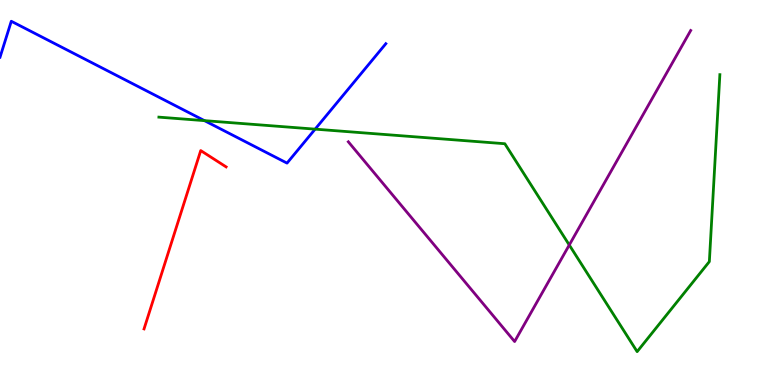[{'lines': ['blue', 'red'], 'intersections': []}, {'lines': ['green', 'red'], 'intersections': []}, {'lines': ['purple', 'red'], 'intersections': []}, {'lines': ['blue', 'green'], 'intersections': [{'x': 2.64, 'y': 6.87}, {'x': 4.07, 'y': 6.65}]}, {'lines': ['blue', 'purple'], 'intersections': []}, {'lines': ['green', 'purple'], 'intersections': [{'x': 7.35, 'y': 3.64}]}]